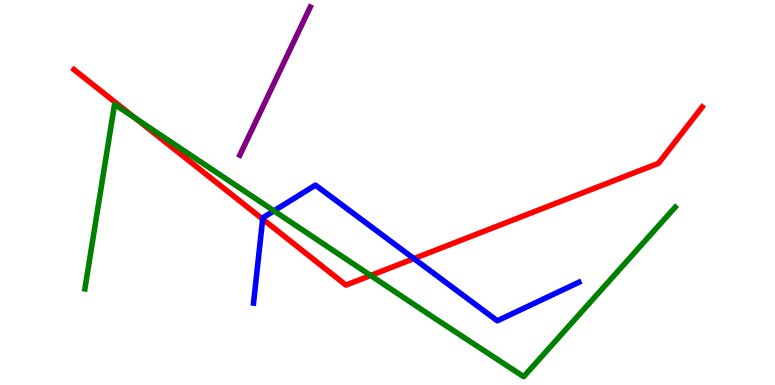[{'lines': ['blue', 'red'], 'intersections': [{'x': 3.39, 'y': 4.31}, {'x': 5.34, 'y': 3.28}]}, {'lines': ['green', 'red'], 'intersections': [{'x': 1.74, 'y': 6.93}, {'x': 4.78, 'y': 2.84}]}, {'lines': ['purple', 'red'], 'intersections': []}, {'lines': ['blue', 'green'], 'intersections': [{'x': 3.53, 'y': 4.52}]}, {'lines': ['blue', 'purple'], 'intersections': []}, {'lines': ['green', 'purple'], 'intersections': []}]